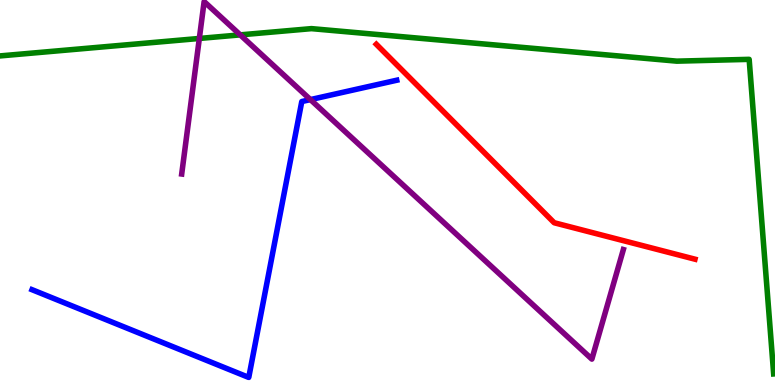[{'lines': ['blue', 'red'], 'intersections': []}, {'lines': ['green', 'red'], 'intersections': []}, {'lines': ['purple', 'red'], 'intersections': []}, {'lines': ['blue', 'green'], 'intersections': []}, {'lines': ['blue', 'purple'], 'intersections': [{'x': 4.01, 'y': 7.41}]}, {'lines': ['green', 'purple'], 'intersections': [{'x': 2.57, 'y': 9.0}, {'x': 3.1, 'y': 9.09}]}]